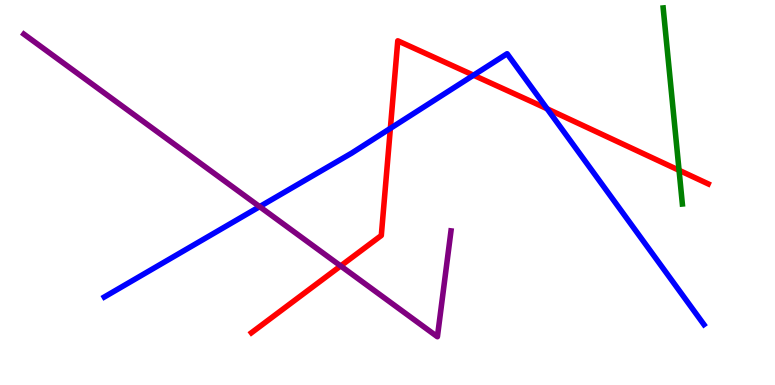[{'lines': ['blue', 'red'], 'intersections': [{'x': 5.04, 'y': 6.67}, {'x': 6.11, 'y': 8.05}, {'x': 7.06, 'y': 7.17}]}, {'lines': ['green', 'red'], 'intersections': [{'x': 8.76, 'y': 5.58}]}, {'lines': ['purple', 'red'], 'intersections': [{'x': 4.4, 'y': 3.09}]}, {'lines': ['blue', 'green'], 'intersections': []}, {'lines': ['blue', 'purple'], 'intersections': [{'x': 3.35, 'y': 4.63}]}, {'lines': ['green', 'purple'], 'intersections': []}]